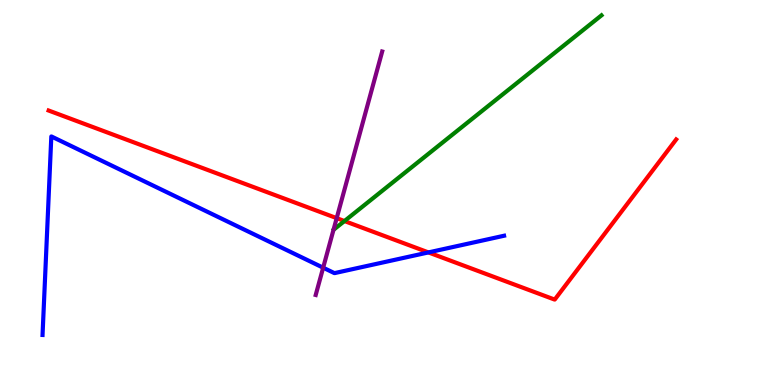[{'lines': ['blue', 'red'], 'intersections': [{'x': 5.53, 'y': 3.44}]}, {'lines': ['green', 'red'], 'intersections': [{'x': 4.44, 'y': 4.26}]}, {'lines': ['purple', 'red'], 'intersections': [{'x': 4.34, 'y': 4.33}]}, {'lines': ['blue', 'green'], 'intersections': []}, {'lines': ['blue', 'purple'], 'intersections': [{'x': 4.17, 'y': 3.05}]}, {'lines': ['green', 'purple'], 'intersections': []}]